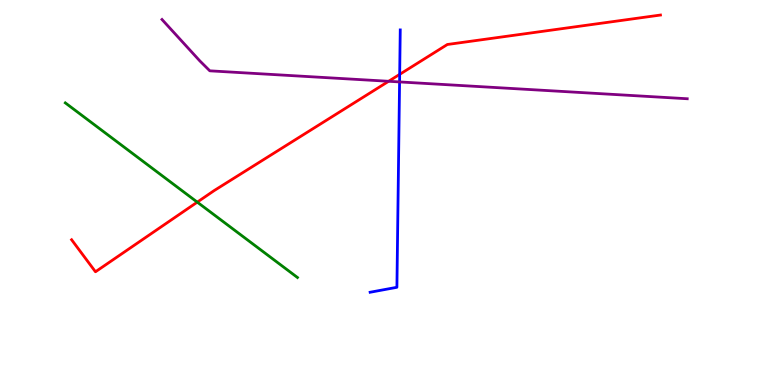[{'lines': ['blue', 'red'], 'intersections': [{'x': 5.16, 'y': 8.07}]}, {'lines': ['green', 'red'], 'intersections': [{'x': 2.55, 'y': 4.75}]}, {'lines': ['purple', 'red'], 'intersections': [{'x': 5.01, 'y': 7.89}]}, {'lines': ['blue', 'green'], 'intersections': []}, {'lines': ['blue', 'purple'], 'intersections': [{'x': 5.16, 'y': 7.87}]}, {'lines': ['green', 'purple'], 'intersections': []}]